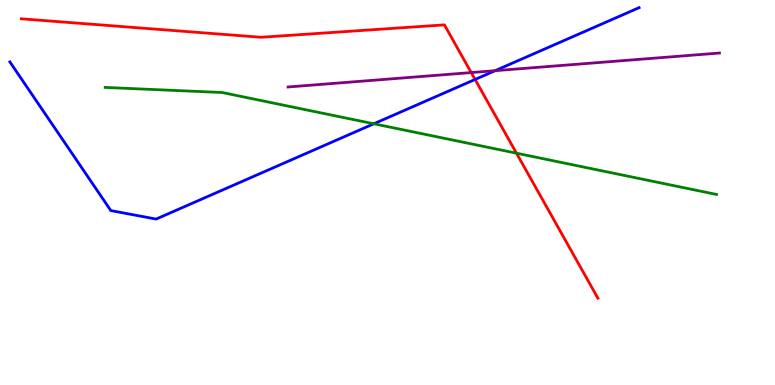[{'lines': ['blue', 'red'], 'intersections': [{'x': 6.13, 'y': 7.94}]}, {'lines': ['green', 'red'], 'intersections': [{'x': 6.66, 'y': 6.02}]}, {'lines': ['purple', 'red'], 'intersections': [{'x': 6.08, 'y': 8.11}]}, {'lines': ['blue', 'green'], 'intersections': [{'x': 4.82, 'y': 6.78}]}, {'lines': ['blue', 'purple'], 'intersections': [{'x': 6.39, 'y': 8.16}]}, {'lines': ['green', 'purple'], 'intersections': []}]